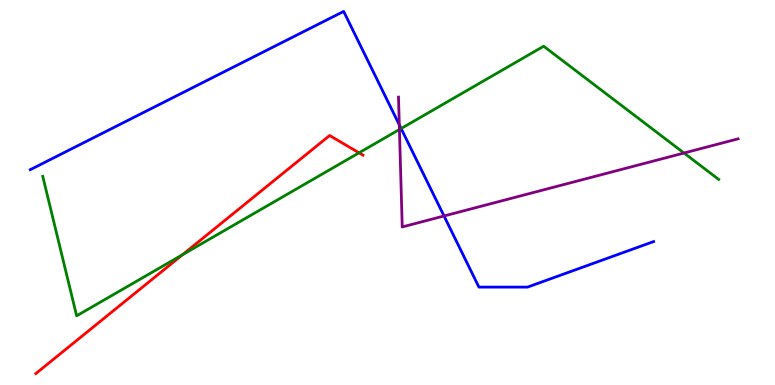[{'lines': ['blue', 'red'], 'intersections': []}, {'lines': ['green', 'red'], 'intersections': [{'x': 2.36, 'y': 3.38}, {'x': 4.63, 'y': 6.03}]}, {'lines': ['purple', 'red'], 'intersections': []}, {'lines': ['blue', 'green'], 'intersections': [{'x': 5.18, 'y': 6.66}]}, {'lines': ['blue', 'purple'], 'intersections': [{'x': 5.15, 'y': 6.76}, {'x': 5.73, 'y': 4.39}]}, {'lines': ['green', 'purple'], 'intersections': [{'x': 5.15, 'y': 6.64}, {'x': 8.83, 'y': 6.03}]}]